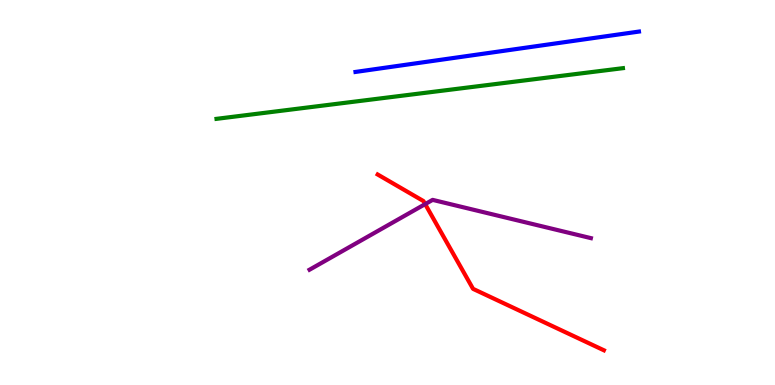[{'lines': ['blue', 'red'], 'intersections': []}, {'lines': ['green', 'red'], 'intersections': []}, {'lines': ['purple', 'red'], 'intersections': [{'x': 5.49, 'y': 4.7}]}, {'lines': ['blue', 'green'], 'intersections': []}, {'lines': ['blue', 'purple'], 'intersections': []}, {'lines': ['green', 'purple'], 'intersections': []}]